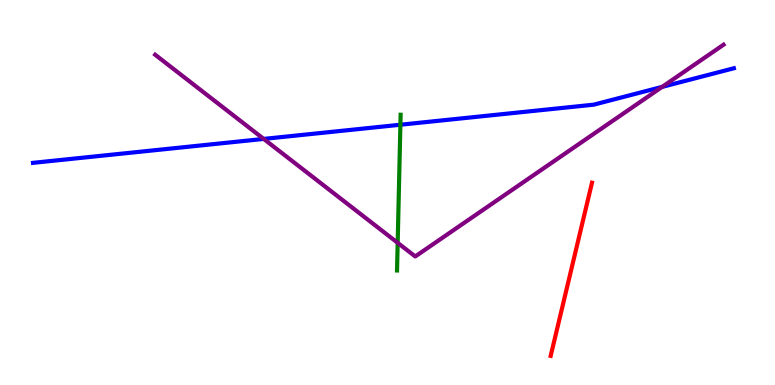[{'lines': ['blue', 'red'], 'intersections': []}, {'lines': ['green', 'red'], 'intersections': []}, {'lines': ['purple', 'red'], 'intersections': []}, {'lines': ['blue', 'green'], 'intersections': [{'x': 5.17, 'y': 6.76}]}, {'lines': ['blue', 'purple'], 'intersections': [{'x': 3.4, 'y': 6.39}, {'x': 8.54, 'y': 7.74}]}, {'lines': ['green', 'purple'], 'intersections': [{'x': 5.13, 'y': 3.69}]}]